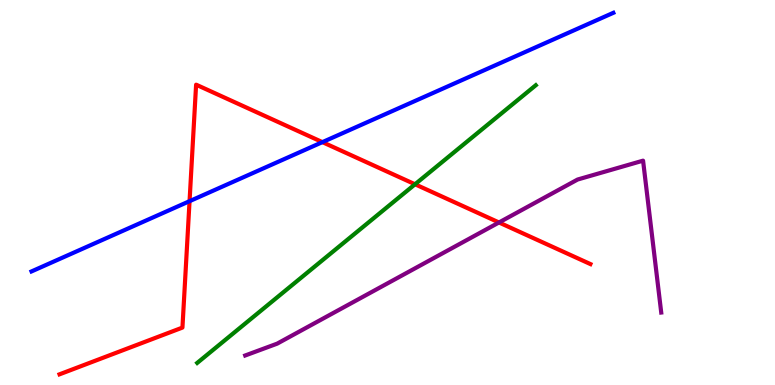[{'lines': ['blue', 'red'], 'intersections': [{'x': 2.45, 'y': 4.77}, {'x': 4.16, 'y': 6.31}]}, {'lines': ['green', 'red'], 'intersections': [{'x': 5.36, 'y': 5.21}]}, {'lines': ['purple', 'red'], 'intersections': [{'x': 6.44, 'y': 4.22}]}, {'lines': ['blue', 'green'], 'intersections': []}, {'lines': ['blue', 'purple'], 'intersections': []}, {'lines': ['green', 'purple'], 'intersections': []}]